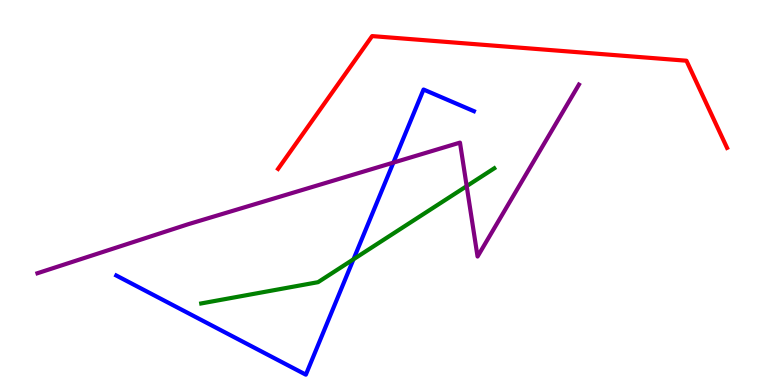[{'lines': ['blue', 'red'], 'intersections': []}, {'lines': ['green', 'red'], 'intersections': []}, {'lines': ['purple', 'red'], 'intersections': []}, {'lines': ['blue', 'green'], 'intersections': [{'x': 4.56, 'y': 3.27}]}, {'lines': ['blue', 'purple'], 'intersections': [{'x': 5.08, 'y': 5.78}]}, {'lines': ['green', 'purple'], 'intersections': [{'x': 6.02, 'y': 5.17}]}]